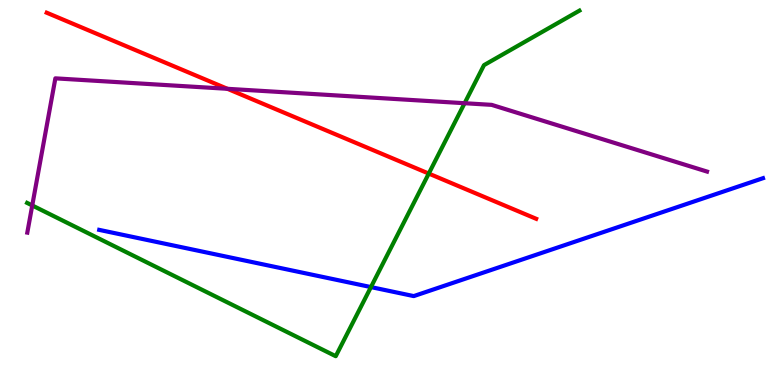[{'lines': ['blue', 'red'], 'intersections': []}, {'lines': ['green', 'red'], 'intersections': [{'x': 5.53, 'y': 5.49}]}, {'lines': ['purple', 'red'], 'intersections': [{'x': 2.93, 'y': 7.69}]}, {'lines': ['blue', 'green'], 'intersections': [{'x': 4.79, 'y': 2.54}]}, {'lines': ['blue', 'purple'], 'intersections': []}, {'lines': ['green', 'purple'], 'intersections': [{'x': 0.416, 'y': 4.66}, {'x': 5.99, 'y': 7.32}]}]